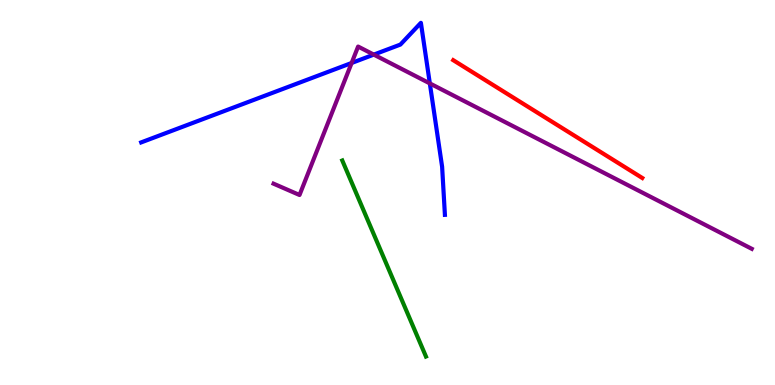[{'lines': ['blue', 'red'], 'intersections': []}, {'lines': ['green', 'red'], 'intersections': []}, {'lines': ['purple', 'red'], 'intersections': []}, {'lines': ['blue', 'green'], 'intersections': []}, {'lines': ['blue', 'purple'], 'intersections': [{'x': 4.54, 'y': 8.36}, {'x': 4.82, 'y': 8.58}, {'x': 5.55, 'y': 7.83}]}, {'lines': ['green', 'purple'], 'intersections': []}]